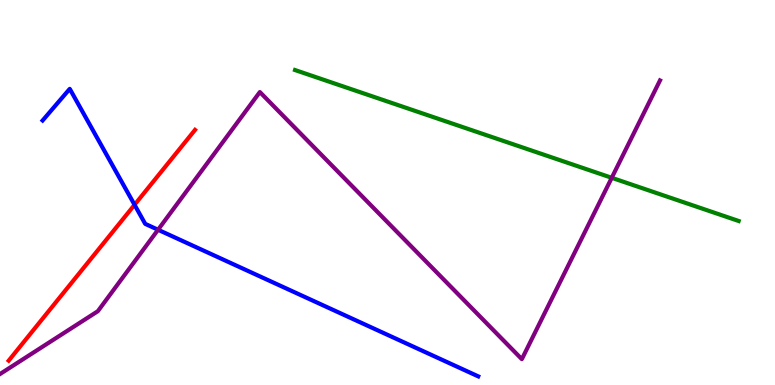[{'lines': ['blue', 'red'], 'intersections': [{'x': 1.74, 'y': 4.68}]}, {'lines': ['green', 'red'], 'intersections': []}, {'lines': ['purple', 'red'], 'intersections': []}, {'lines': ['blue', 'green'], 'intersections': []}, {'lines': ['blue', 'purple'], 'intersections': [{'x': 2.04, 'y': 4.03}]}, {'lines': ['green', 'purple'], 'intersections': [{'x': 7.89, 'y': 5.38}]}]